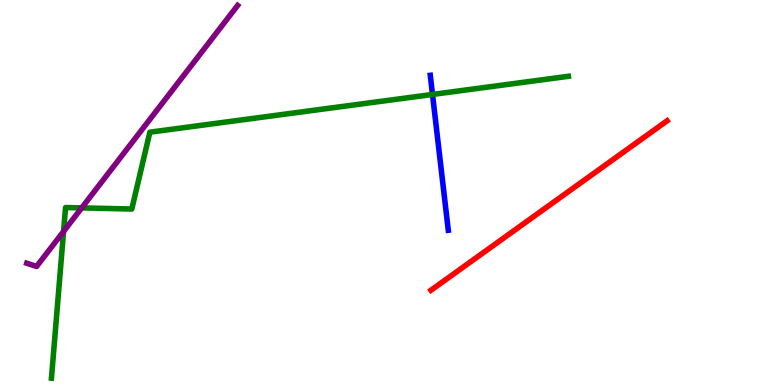[{'lines': ['blue', 'red'], 'intersections': []}, {'lines': ['green', 'red'], 'intersections': []}, {'lines': ['purple', 'red'], 'intersections': []}, {'lines': ['blue', 'green'], 'intersections': [{'x': 5.58, 'y': 7.55}]}, {'lines': ['blue', 'purple'], 'intersections': []}, {'lines': ['green', 'purple'], 'intersections': [{'x': 0.82, 'y': 3.99}, {'x': 1.05, 'y': 4.6}]}]